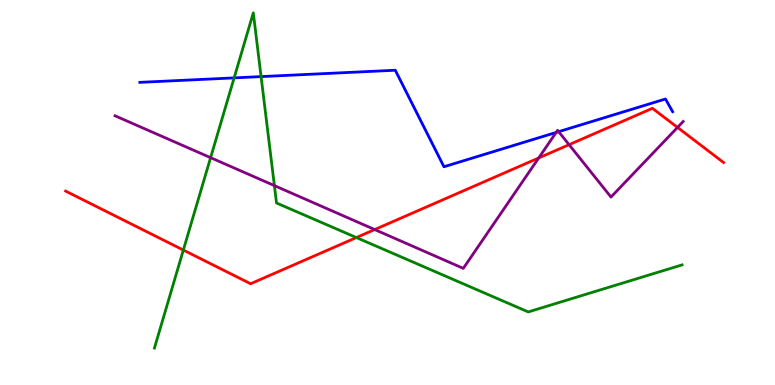[{'lines': ['blue', 'red'], 'intersections': []}, {'lines': ['green', 'red'], 'intersections': [{'x': 2.37, 'y': 3.51}, {'x': 4.6, 'y': 3.83}]}, {'lines': ['purple', 'red'], 'intersections': [{'x': 4.83, 'y': 4.04}, {'x': 6.95, 'y': 5.9}, {'x': 7.34, 'y': 6.24}, {'x': 8.74, 'y': 6.69}]}, {'lines': ['blue', 'green'], 'intersections': [{'x': 3.02, 'y': 7.98}, {'x': 3.37, 'y': 8.01}]}, {'lines': ['blue', 'purple'], 'intersections': [{'x': 7.18, 'y': 6.56}, {'x': 7.21, 'y': 6.58}]}, {'lines': ['green', 'purple'], 'intersections': [{'x': 2.72, 'y': 5.9}, {'x': 3.54, 'y': 5.18}]}]